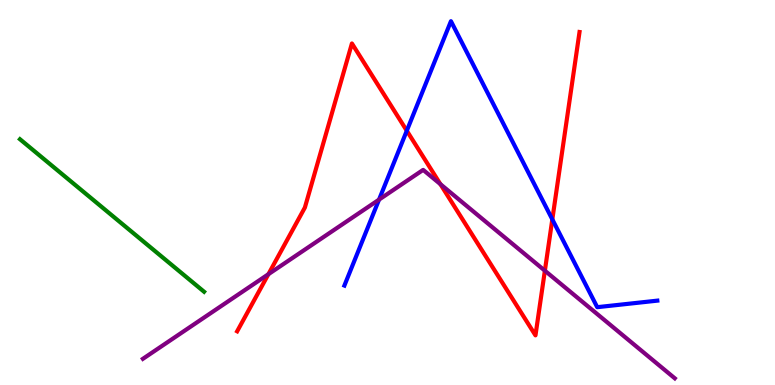[{'lines': ['blue', 'red'], 'intersections': [{'x': 5.25, 'y': 6.6}, {'x': 7.13, 'y': 4.3}]}, {'lines': ['green', 'red'], 'intersections': []}, {'lines': ['purple', 'red'], 'intersections': [{'x': 3.46, 'y': 2.88}, {'x': 5.68, 'y': 5.22}, {'x': 7.03, 'y': 2.97}]}, {'lines': ['blue', 'green'], 'intersections': []}, {'lines': ['blue', 'purple'], 'intersections': [{'x': 4.89, 'y': 4.81}]}, {'lines': ['green', 'purple'], 'intersections': []}]